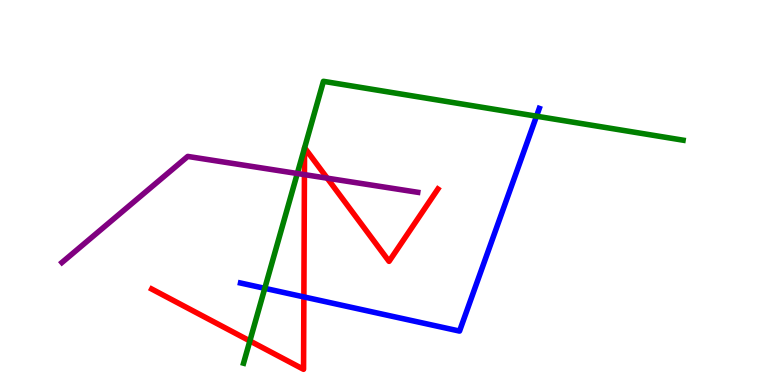[{'lines': ['blue', 'red'], 'intersections': [{'x': 3.92, 'y': 2.29}]}, {'lines': ['green', 'red'], 'intersections': [{'x': 3.22, 'y': 1.14}, {'x': 3.93, 'y': 6.16}, {'x': 3.93, 'y': 6.16}]}, {'lines': ['purple', 'red'], 'intersections': [{'x': 3.93, 'y': 5.46}, {'x': 4.22, 'y': 5.37}]}, {'lines': ['blue', 'green'], 'intersections': [{'x': 3.42, 'y': 2.51}, {'x': 6.92, 'y': 6.98}]}, {'lines': ['blue', 'purple'], 'intersections': []}, {'lines': ['green', 'purple'], 'intersections': [{'x': 3.84, 'y': 5.49}]}]